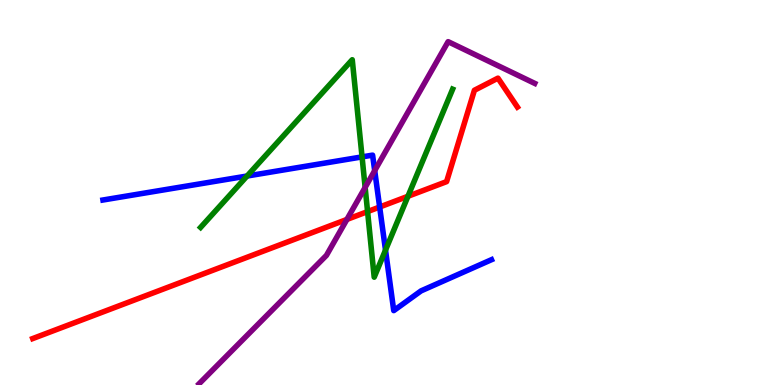[{'lines': ['blue', 'red'], 'intersections': [{'x': 4.9, 'y': 4.62}]}, {'lines': ['green', 'red'], 'intersections': [{'x': 4.74, 'y': 4.5}, {'x': 5.26, 'y': 4.9}]}, {'lines': ['purple', 'red'], 'intersections': [{'x': 4.48, 'y': 4.3}]}, {'lines': ['blue', 'green'], 'intersections': [{'x': 3.19, 'y': 5.43}, {'x': 4.67, 'y': 5.92}, {'x': 4.97, 'y': 3.5}]}, {'lines': ['blue', 'purple'], 'intersections': [{'x': 4.83, 'y': 5.57}]}, {'lines': ['green', 'purple'], 'intersections': [{'x': 4.71, 'y': 5.13}]}]